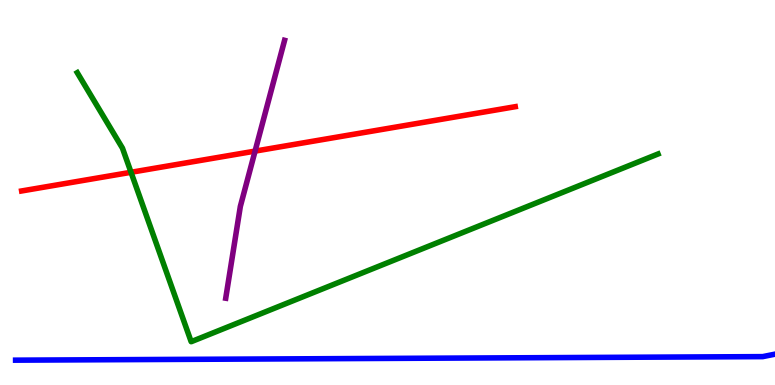[{'lines': ['blue', 'red'], 'intersections': []}, {'lines': ['green', 'red'], 'intersections': [{'x': 1.69, 'y': 5.53}]}, {'lines': ['purple', 'red'], 'intersections': [{'x': 3.29, 'y': 6.08}]}, {'lines': ['blue', 'green'], 'intersections': []}, {'lines': ['blue', 'purple'], 'intersections': []}, {'lines': ['green', 'purple'], 'intersections': []}]